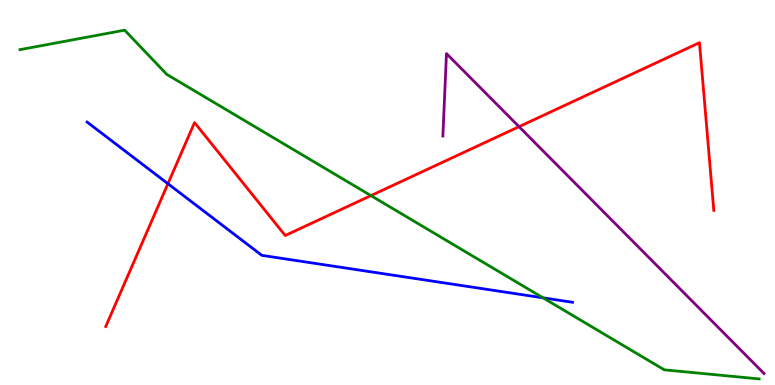[{'lines': ['blue', 'red'], 'intersections': [{'x': 2.17, 'y': 5.23}]}, {'lines': ['green', 'red'], 'intersections': [{'x': 4.79, 'y': 4.92}]}, {'lines': ['purple', 'red'], 'intersections': [{'x': 6.7, 'y': 6.71}]}, {'lines': ['blue', 'green'], 'intersections': [{'x': 7.01, 'y': 2.26}]}, {'lines': ['blue', 'purple'], 'intersections': []}, {'lines': ['green', 'purple'], 'intersections': []}]